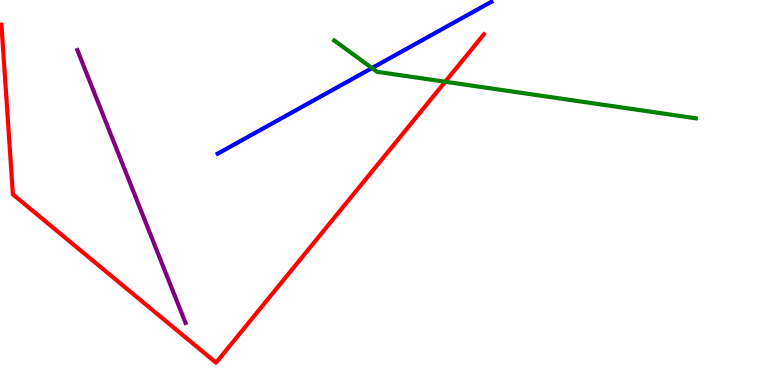[{'lines': ['blue', 'red'], 'intersections': []}, {'lines': ['green', 'red'], 'intersections': [{'x': 5.74, 'y': 7.88}]}, {'lines': ['purple', 'red'], 'intersections': []}, {'lines': ['blue', 'green'], 'intersections': [{'x': 4.8, 'y': 8.23}]}, {'lines': ['blue', 'purple'], 'intersections': []}, {'lines': ['green', 'purple'], 'intersections': []}]